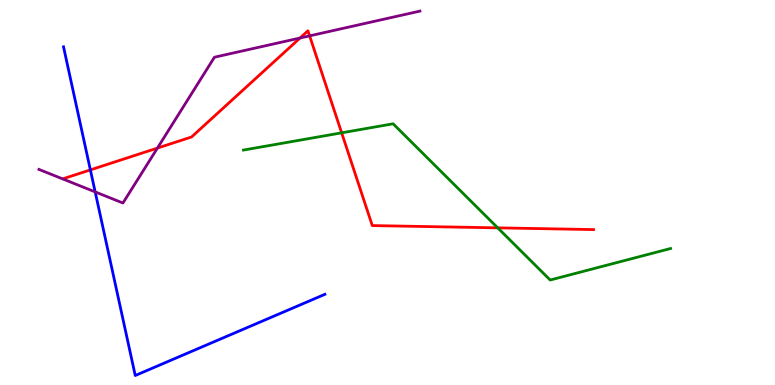[{'lines': ['blue', 'red'], 'intersections': [{'x': 1.17, 'y': 5.59}]}, {'lines': ['green', 'red'], 'intersections': [{'x': 4.41, 'y': 6.55}, {'x': 6.42, 'y': 4.08}]}, {'lines': ['purple', 'red'], 'intersections': [{'x': 2.03, 'y': 6.15}, {'x': 3.87, 'y': 9.01}, {'x': 4.0, 'y': 9.07}]}, {'lines': ['blue', 'green'], 'intersections': []}, {'lines': ['blue', 'purple'], 'intersections': [{'x': 1.23, 'y': 5.02}]}, {'lines': ['green', 'purple'], 'intersections': []}]